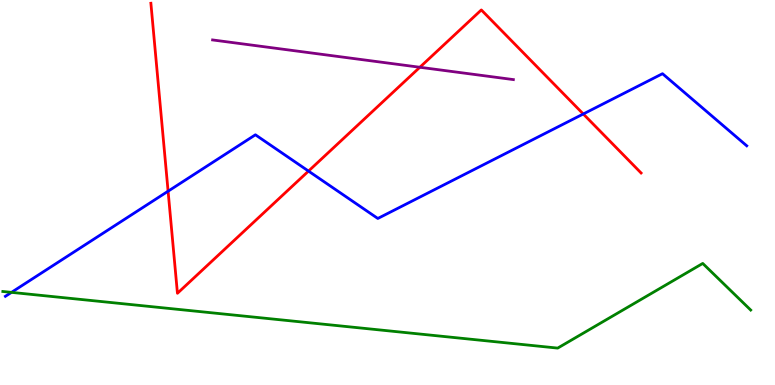[{'lines': ['blue', 'red'], 'intersections': [{'x': 2.17, 'y': 5.03}, {'x': 3.98, 'y': 5.56}, {'x': 7.53, 'y': 7.04}]}, {'lines': ['green', 'red'], 'intersections': []}, {'lines': ['purple', 'red'], 'intersections': [{'x': 5.42, 'y': 8.25}]}, {'lines': ['blue', 'green'], 'intersections': [{'x': 0.148, 'y': 2.41}]}, {'lines': ['blue', 'purple'], 'intersections': []}, {'lines': ['green', 'purple'], 'intersections': []}]